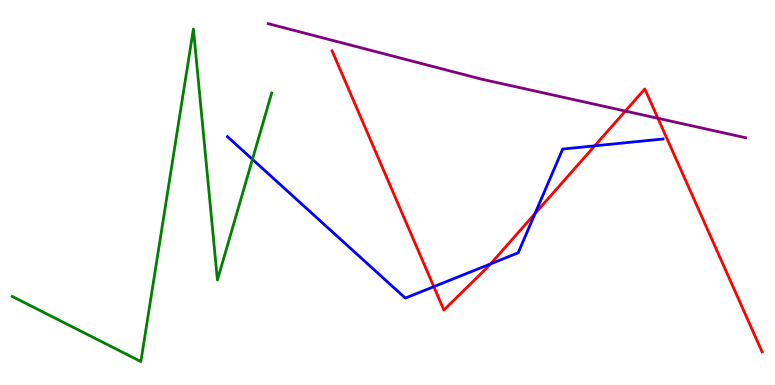[{'lines': ['blue', 'red'], 'intersections': [{'x': 5.6, 'y': 2.55}, {'x': 6.33, 'y': 3.15}, {'x': 6.9, 'y': 4.46}, {'x': 7.67, 'y': 6.21}]}, {'lines': ['green', 'red'], 'intersections': []}, {'lines': ['purple', 'red'], 'intersections': [{'x': 8.07, 'y': 7.12}, {'x': 8.49, 'y': 6.93}]}, {'lines': ['blue', 'green'], 'intersections': [{'x': 3.26, 'y': 5.86}]}, {'lines': ['blue', 'purple'], 'intersections': []}, {'lines': ['green', 'purple'], 'intersections': []}]